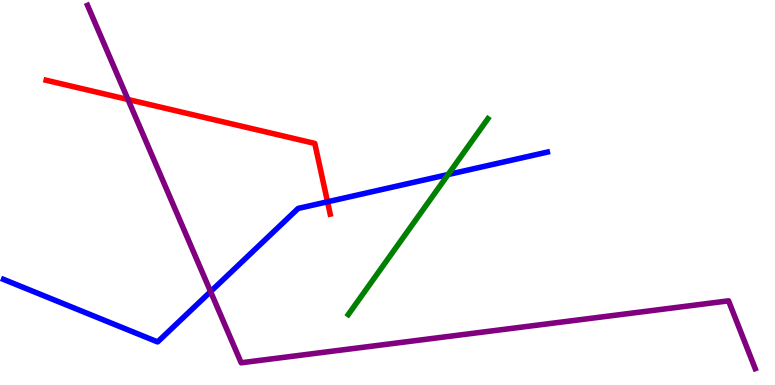[{'lines': ['blue', 'red'], 'intersections': [{'x': 4.23, 'y': 4.76}]}, {'lines': ['green', 'red'], 'intersections': []}, {'lines': ['purple', 'red'], 'intersections': [{'x': 1.65, 'y': 7.42}]}, {'lines': ['blue', 'green'], 'intersections': [{'x': 5.78, 'y': 5.47}]}, {'lines': ['blue', 'purple'], 'intersections': [{'x': 2.72, 'y': 2.43}]}, {'lines': ['green', 'purple'], 'intersections': []}]